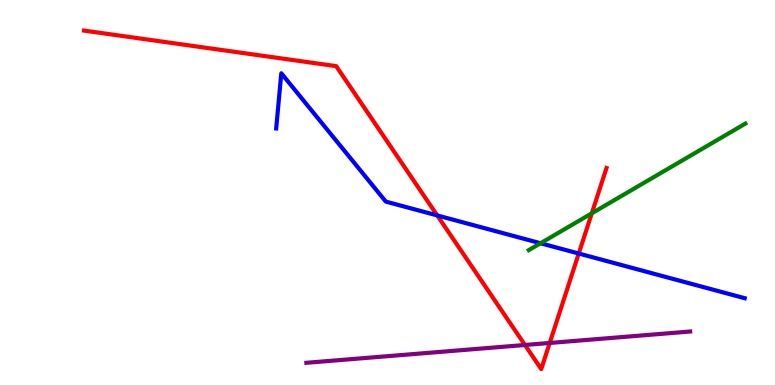[{'lines': ['blue', 'red'], 'intersections': [{'x': 5.64, 'y': 4.4}, {'x': 7.47, 'y': 3.41}]}, {'lines': ['green', 'red'], 'intersections': [{'x': 7.64, 'y': 4.46}]}, {'lines': ['purple', 'red'], 'intersections': [{'x': 6.77, 'y': 1.04}, {'x': 7.09, 'y': 1.09}]}, {'lines': ['blue', 'green'], 'intersections': [{'x': 6.97, 'y': 3.68}]}, {'lines': ['blue', 'purple'], 'intersections': []}, {'lines': ['green', 'purple'], 'intersections': []}]